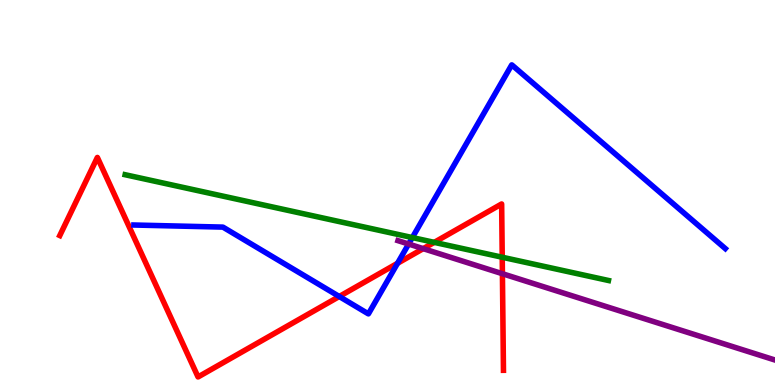[{'lines': ['blue', 'red'], 'intersections': [{'x': 4.38, 'y': 2.3}, {'x': 5.13, 'y': 3.16}]}, {'lines': ['green', 'red'], 'intersections': [{'x': 5.6, 'y': 3.7}, {'x': 6.48, 'y': 3.32}]}, {'lines': ['purple', 'red'], 'intersections': [{'x': 5.46, 'y': 3.54}, {'x': 6.48, 'y': 2.89}]}, {'lines': ['blue', 'green'], 'intersections': [{'x': 5.32, 'y': 3.83}]}, {'lines': ['blue', 'purple'], 'intersections': [{'x': 5.27, 'y': 3.66}]}, {'lines': ['green', 'purple'], 'intersections': []}]